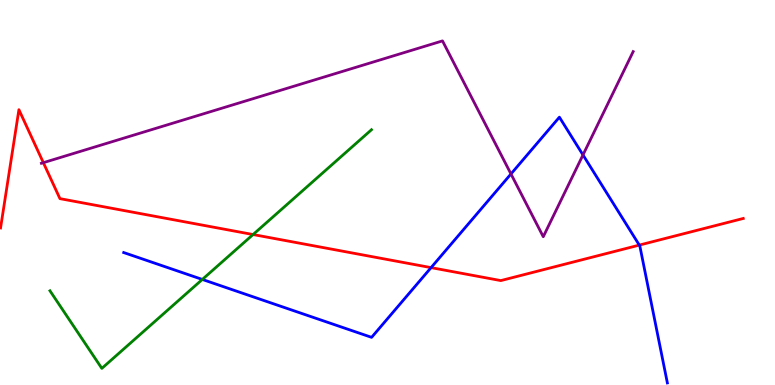[{'lines': ['blue', 'red'], 'intersections': [{'x': 5.56, 'y': 3.05}, {'x': 8.25, 'y': 3.63}]}, {'lines': ['green', 'red'], 'intersections': [{'x': 3.27, 'y': 3.91}]}, {'lines': ['purple', 'red'], 'intersections': [{'x': 0.559, 'y': 5.77}]}, {'lines': ['blue', 'green'], 'intersections': [{'x': 2.61, 'y': 2.74}]}, {'lines': ['blue', 'purple'], 'intersections': [{'x': 6.59, 'y': 5.48}, {'x': 7.52, 'y': 5.98}]}, {'lines': ['green', 'purple'], 'intersections': []}]